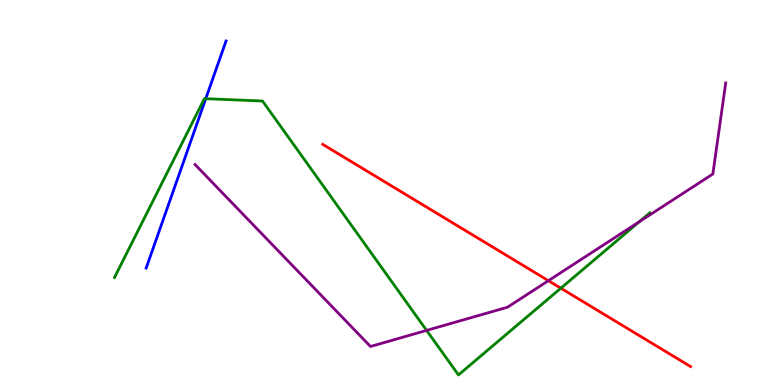[{'lines': ['blue', 'red'], 'intersections': []}, {'lines': ['green', 'red'], 'intersections': [{'x': 7.24, 'y': 2.51}]}, {'lines': ['purple', 'red'], 'intersections': [{'x': 7.08, 'y': 2.71}]}, {'lines': ['blue', 'green'], 'intersections': [{'x': 2.65, 'y': 7.44}]}, {'lines': ['blue', 'purple'], 'intersections': []}, {'lines': ['green', 'purple'], 'intersections': [{'x': 5.5, 'y': 1.42}, {'x': 8.25, 'y': 4.24}]}]